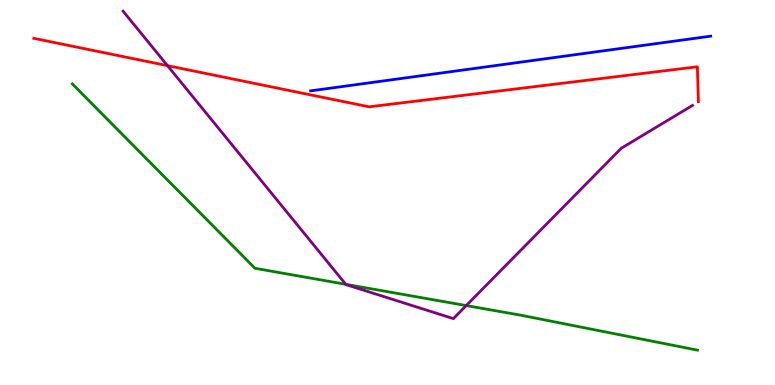[{'lines': ['blue', 'red'], 'intersections': []}, {'lines': ['green', 'red'], 'intersections': []}, {'lines': ['purple', 'red'], 'intersections': [{'x': 2.16, 'y': 8.3}]}, {'lines': ['blue', 'green'], 'intersections': []}, {'lines': ['blue', 'purple'], 'intersections': []}, {'lines': ['green', 'purple'], 'intersections': [{'x': 4.46, 'y': 2.62}, {'x': 6.02, 'y': 2.06}]}]